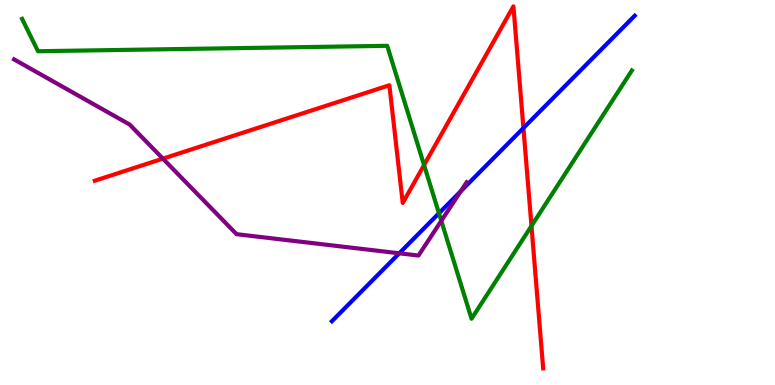[{'lines': ['blue', 'red'], 'intersections': [{'x': 6.75, 'y': 6.67}]}, {'lines': ['green', 'red'], 'intersections': [{'x': 5.47, 'y': 5.71}, {'x': 6.86, 'y': 4.13}]}, {'lines': ['purple', 'red'], 'intersections': [{'x': 2.1, 'y': 5.88}]}, {'lines': ['blue', 'green'], 'intersections': [{'x': 5.66, 'y': 4.46}]}, {'lines': ['blue', 'purple'], 'intersections': [{'x': 5.15, 'y': 3.42}, {'x': 5.94, 'y': 5.03}]}, {'lines': ['green', 'purple'], 'intersections': [{'x': 5.69, 'y': 4.26}]}]